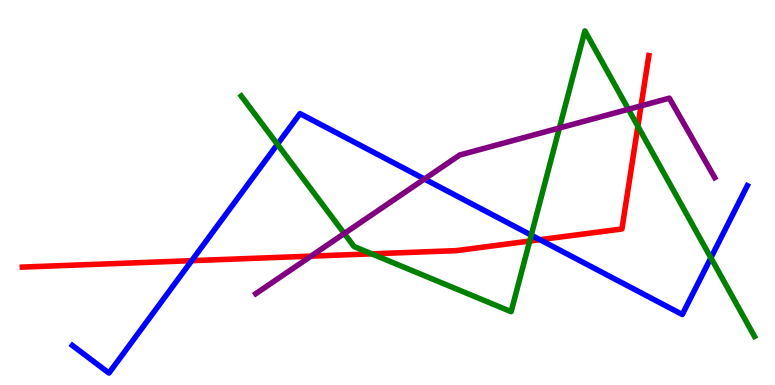[{'lines': ['blue', 'red'], 'intersections': [{'x': 2.47, 'y': 3.23}, {'x': 6.97, 'y': 3.77}]}, {'lines': ['green', 'red'], 'intersections': [{'x': 4.8, 'y': 3.41}, {'x': 6.83, 'y': 3.74}, {'x': 8.23, 'y': 6.72}]}, {'lines': ['purple', 'red'], 'intersections': [{'x': 4.01, 'y': 3.35}, {'x': 8.27, 'y': 7.25}]}, {'lines': ['blue', 'green'], 'intersections': [{'x': 3.58, 'y': 6.25}, {'x': 6.85, 'y': 3.89}, {'x': 9.17, 'y': 3.3}]}, {'lines': ['blue', 'purple'], 'intersections': [{'x': 5.48, 'y': 5.35}]}, {'lines': ['green', 'purple'], 'intersections': [{'x': 4.44, 'y': 3.93}, {'x': 7.22, 'y': 6.68}, {'x': 8.11, 'y': 7.16}]}]